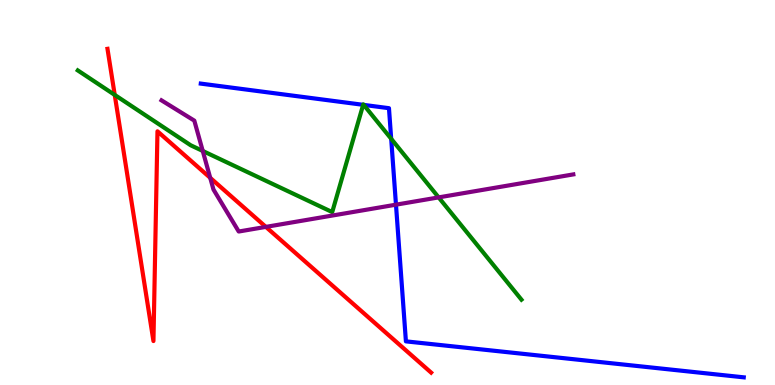[{'lines': ['blue', 'red'], 'intersections': []}, {'lines': ['green', 'red'], 'intersections': [{'x': 1.48, 'y': 7.53}]}, {'lines': ['purple', 'red'], 'intersections': [{'x': 2.71, 'y': 5.38}, {'x': 3.43, 'y': 4.11}]}, {'lines': ['blue', 'green'], 'intersections': [{'x': 4.69, 'y': 7.28}, {'x': 4.69, 'y': 7.28}, {'x': 5.05, 'y': 6.39}]}, {'lines': ['blue', 'purple'], 'intersections': [{'x': 5.11, 'y': 4.68}]}, {'lines': ['green', 'purple'], 'intersections': [{'x': 2.62, 'y': 6.08}, {'x': 5.66, 'y': 4.87}]}]